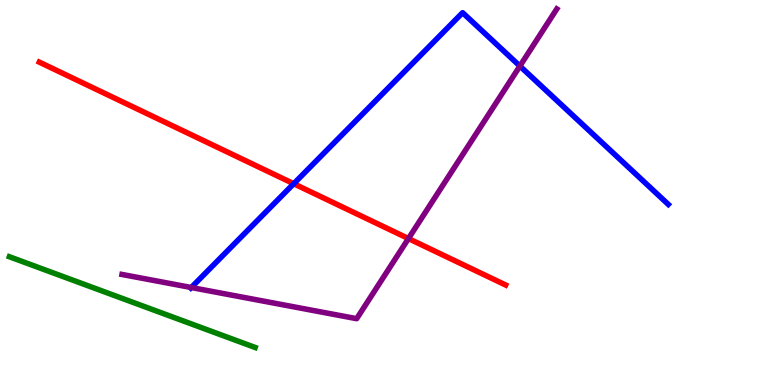[{'lines': ['blue', 'red'], 'intersections': [{'x': 3.79, 'y': 5.23}]}, {'lines': ['green', 'red'], 'intersections': []}, {'lines': ['purple', 'red'], 'intersections': [{'x': 5.27, 'y': 3.8}]}, {'lines': ['blue', 'green'], 'intersections': []}, {'lines': ['blue', 'purple'], 'intersections': [{'x': 2.47, 'y': 2.53}, {'x': 6.71, 'y': 8.28}]}, {'lines': ['green', 'purple'], 'intersections': []}]